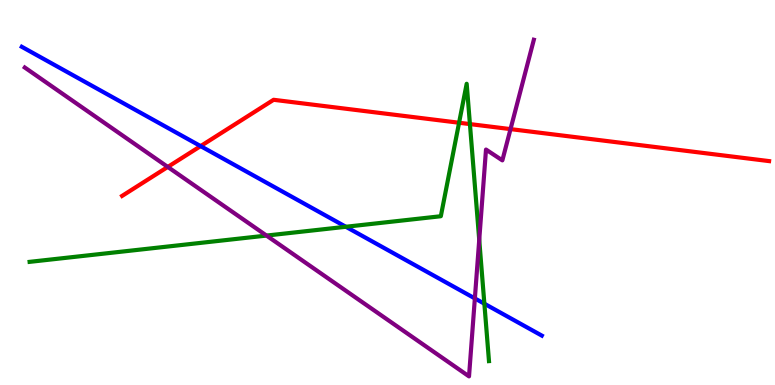[{'lines': ['blue', 'red'], 'intersections': [{'x': 2.59, 'y': 6.21}]}, {'lines': ['green', 'red'], 'intersections': [{'x': 5.92, 'y': 6.81}, {'x': 6.06, 'y': 6.78}]}, {'lines': ['purple', 'red'], 'intersections': [{'x': 2.16, 'y': 5.66}, {'x': 6.59, 'y': 6.65}]}, {'lines': ['blue', 'green'], 'intersections': [{'x': 4.46, 'y': 4.11}, {'x': 6.25, 'y': 2.11}]}, {'lines': ['blue', 'purple'], 'intersections': [{'x': 6.13, 'y': 2.25}]}, {'lines': ['green', 'purple'], 'intersections': [{'x': 3.44, 'y': 3.88}, {'x': 6.18, 'y': 3.77}]}]